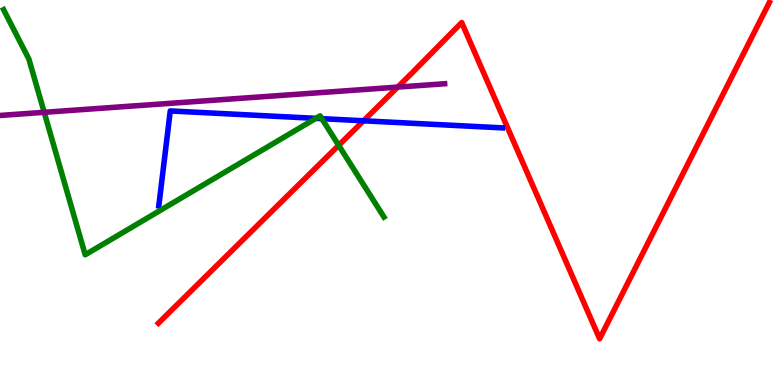[{'lines': ['blue', 'red'], 'intersections': [{'x': 4.69, 'y': 6.86}]}, {'lines': ['green', 'red'], 'intersections': [{'x': 4.37, 'y': 6.23}]}, {'lines': ['purple', 'red'], 'intersections': [{'x': 5.13, 'y': 7.74}]}, {'lines': ['blue', 'green'], 'intersections': [{'x': 4.08, 'y': 6.93}, {'x': 4.15, 'y': 6.92}]}, {'lines': ['blue', 'purple'], 'intersections': []}, {'lines': ['green', 'purple'], 'intersections': [{'x': 0.57, 'y': 7.08}]}]